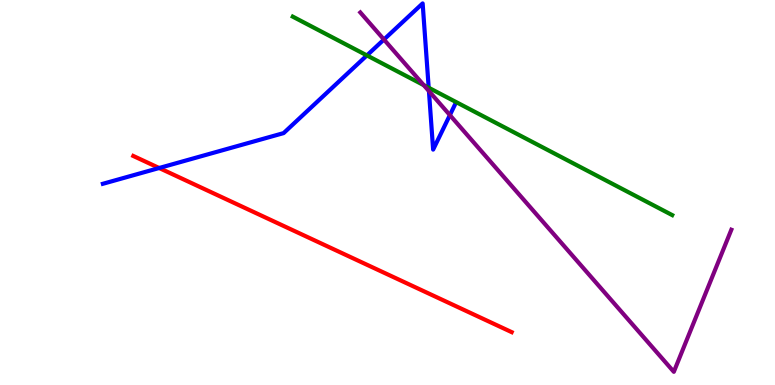[{'lines': ['blue', 'red'], 'intersections': [{'x': 2.05, 'y': 5.64}]}, {'lines': ['green', 'red'], 'intersections': []}, {'lines': ['purple', 'red'], 'intersections': []}, {'lines': ['blue', 'green'], 'intersections': [{'x': 4.73, 'y': 8.56}, {'x': 5.53, 'y': 7.72}]}, {'lines': ['blue', 'purple'], 'intersections': [{'x': 4.95, 'y': 8.97}, {'x': 5.53, 'y': 7.63}, {'x': 5.8, 'y': 7.01}]}, {'lines': ['green', 'purple'], 'intersections': [{'x': 5.47, 'y': 7.79}]}]